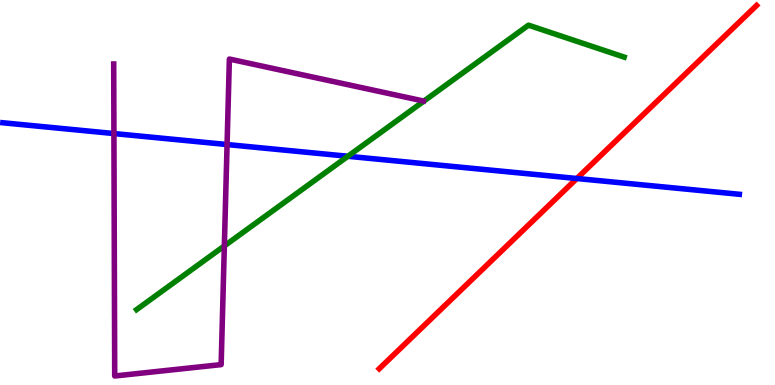[{'lines': ['blue', 'red'], 'intersections': [{'x': 7.44, 'y': 5.36}]}, {'lines': ['green', 'red'], 'intersections': []}, {'lines': ['purple', 'red'], 'intersections': []}, {'lines': ['blue', 'green'], 'intersections': [{'x': 4.49, 'y': 5.94}]}, {'lines': ['blue', 'purple'], 'intersections': [{'x': 1.47, 'y': 6.53}, {'x': 2.93, 'y': 6.25}]}, {'lines': ['green', 'purple'], 'intersections': [{'x': 2.89, 'y': 3.61}]}]